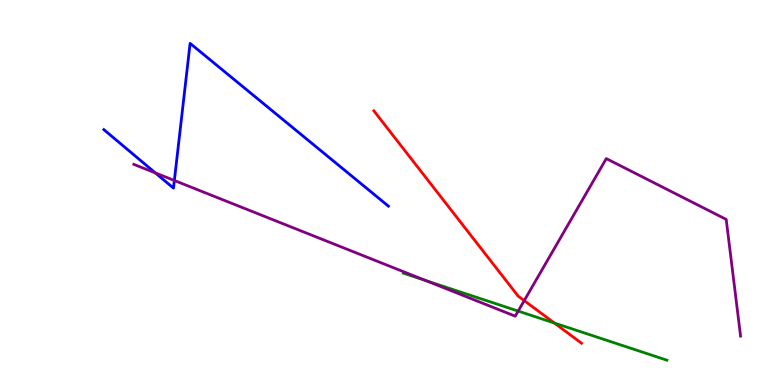[{'lines': ['blue', 'red'], 'intersections': []}, {'lines': ['green', 'red'], 'intersections': [{'x': 7.15, 'y': 1.61}]}, {'lines': ['purple', 'red'], 'intersections': [{'x': 6.76, 'y': 2.19}]}, {'lines': ['blue', 'green'], 'intersections': []}, {'lines': ['blue', 'purple'], 'intersections': [{'x': 2.01, 'y': 5.51}, {'x': 2.25, 'y': 5.31}]}, {'lines': ['green', 'purple'], 'intersections': [{'x': 5.49, 'y': 2.71}, {'x': 6.69, 'y': 1.92}]}]